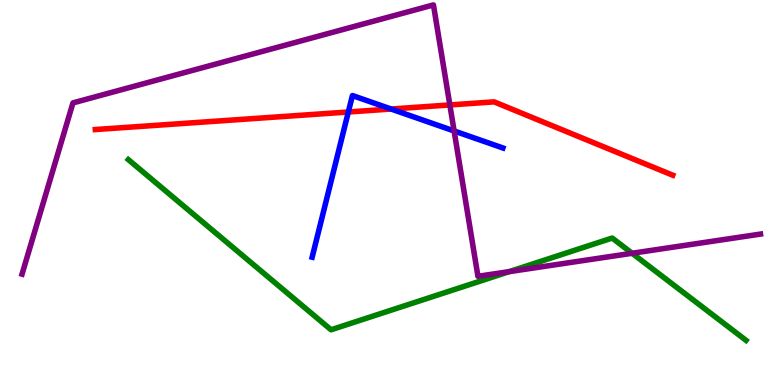[{'lines': ['blue', 'red'], 'intersections': [{'x': 4.49, 'y': 7.09}, {'x': 5.05, 'y': 7.17}]}, {'lines': ['green', 'red'], 'intersections': []}, {'lines': ['purple', 'red'], 'intersections': [{'x': 5.8, 'y': 7.27}]}, {'lines': ['blue', 'green'], 'intersections': []}, {'lines': ['blue', 'purple'], 'intersections': [{'x': 5.86, 'y': 6.6}]}, {'lines': ['green', 'purple'], 'intersections': [{'x': 6.57, 'y': 2.94}, {'x': 8.16, 'y': 3.42}]}]